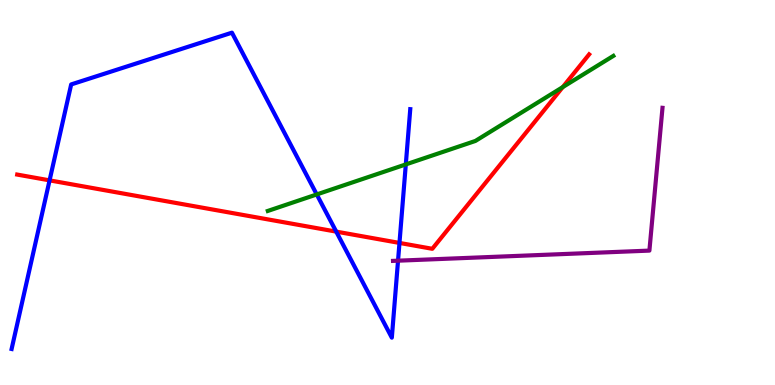[{'lines': ['blue', 'red'], 'intersections': [{'x': 0.64, 'y': 5.32}, {'x': 4.34, 'y': 3.98}, {'x': 5.15, 'y': 3.69}]}, {'lines': ['green', 'red'], 'intersections': [{'x': 7.26, 'y': 7.74}]}, {'lines': ['purple', 'red'], 'intersections': []}, {'lines': ['blue', 'green'], 'intersections': [{'x': 4.09, 'y': 4.95}, {'x': 5.24, 'y': 5.73}]}, {'lines': ['blue', 'purple'], 'intersections': [{'x': 5.14, 'y': 3.23}]}, {'lines': ['green', 'purple'], 'intersections': []}]